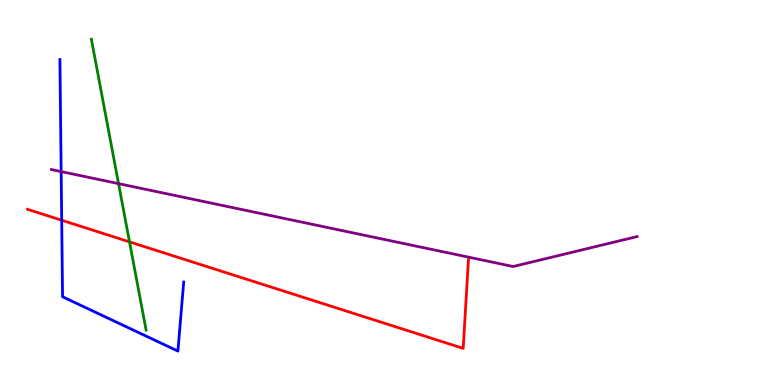[{'lines': ['blue', 'red'], 'intersections': [{'x': 0.796, 'y': 4.28}]}, {'lines': ['green', 'red'], 'intersections': [{'x': 1.67, 'y': 3.72}]}, {'lines': ['purple', 'red'], 'intersections': []}, {'lines': ['blue', 'green'], 'intersections': []}, {'lines': ['blue', 'purple'], 'intersections': [{'x': 0.789, 'y': 5.54}]}, {'lines': ['green', 'purple'], 'intersections': [{'x': 1.53, 'y': 5.23}]}]